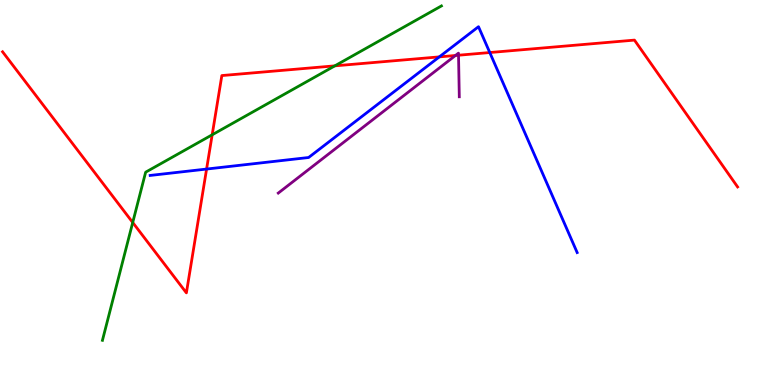[{'lines': ['blue', 'red'], 'intersections': [{'x': 2.67, 'y': 5.61}, {'x': 5.67, 'y': 8.52}, {'x': 6.32, 'y': 8.64}]}, {'lines': ['green', 'red'], 'intersections': [{'x': 1.71, 'y': 4.22}, {'x': 2.74, 'y': 6.5}, {'x': 4.32, 'y': 8.29}]}, {'lines': ['purple', 'red'], 'intersections': [{'x': 5.88, 'y': 8.56}, {'x': 5.92, 'y': 8.57}]}, {'lines': ['blue', 'green'], 'intersections': []}, {'lines': ['blue', 'purple'], 'intersections': []}, {'lines': ['green', 'purple'], 'intersections': []}]